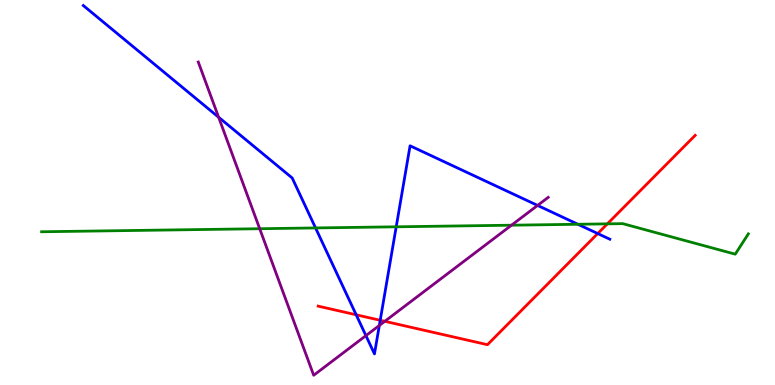[{'lines': ['blue', 'red'], 'intersections': [{'x': 4.6, 'y': 1.82}, {'x': 4.91, 'y': 1.68}, {'x': 7.71, 'y': 3.93}]}, {'lines': ['green', 'red'], 'intersections': [{'x': 7.84, 'y': 4.19}]}, {'lines': ['purple', 'red'], 'intersections': [{'x': 4.97, 'y': 1.65}]}, {'lines': ['blue', 'green'], 'intersections': [{'x': 4.07, 'y': 4.08}, {'x': 5.11, 'y': 4.11}, {'x': 7.46, 'y': 4.17}]}, {'lines': ['blue', 'purple'], 'intersections': [{'x': 2.82, 'y': 6.95}, {'x': 4.72, 'y': 1.28}, {'x': 4.89, 'y': 1.55}, {'x': 6.94, 'y': 4.66}]}, {'lines': ['green', 'purple'], 'intersections': [{'x': 3.35, 'y': 4.06}, {'x': 6.6, 'y': 4.15}]}]